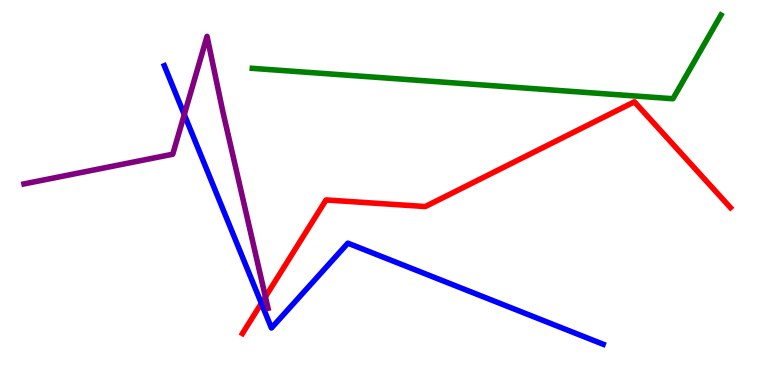[{'lines': ['blue', 'red'], 'intersections': [{'x': 3.37, 'y': 2.12}]}, {'lines': ['green', 'red'], 'intersections': []}, {'lines': ['purple', 'red'], 'intersections': [{'x': 3.42, 'y': 2.29}]}, {'lines': ['blue', 'green'], 'intersections': []}, {'lines': ['blue', 'purple'], 'intersections': [{'x': 2.38, 'y': 7.02}]}, {'lines': ['green', 'purple'], 'intersections': []}]